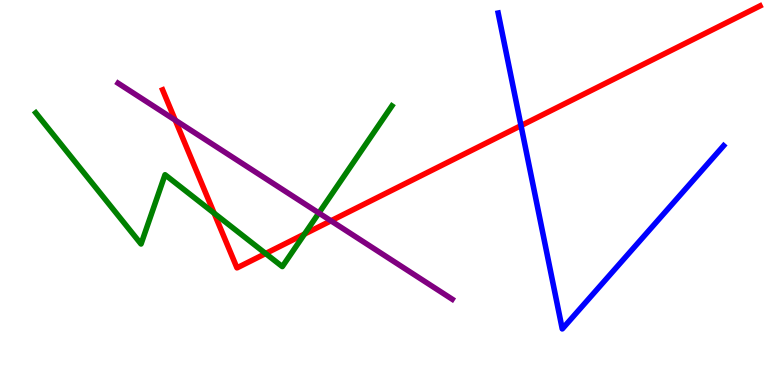[{'lines': ['blue', 'red'], 'intersections': [{'x': 6.72, 'y': 6.74}]}, {'lines': ['green', 'red'], 'intersections': [{'x': 2.76, 'y': 4.46}, {'x': 3.43, 'y': 3.41}, {'x': 3.93, 'y': 3.92}]}, {'lines': ['purple', 'red'], 'intersections': [{'x': 2.26, 'y': 6.88}, {'x': 4.27, 'y': 4.26}]}, {'lines': ['blue', 'green'], 'intersections': []}, {'lines': ['blue', 'purple'], 'intersections': []}, {'lines': ['green', 'purple'], 'intersections': [{'x': 4.11, 'y': 4.47}]}]